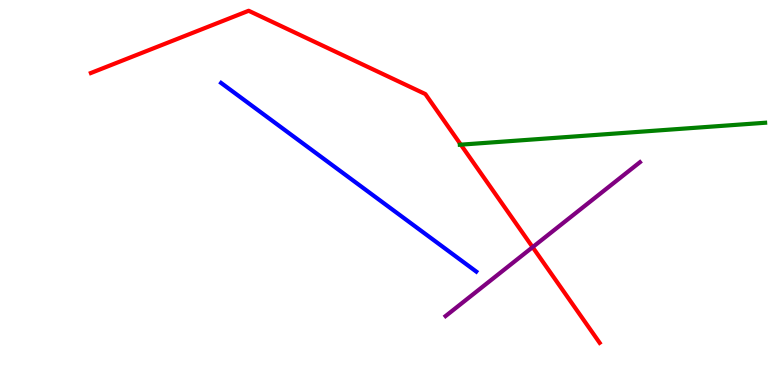[{'lines': ['blue', 'red'], 'intersections': []}, {'lines': ['green', 'red'], 'intersections': [{'x': 5.95, 'y': 6.24}]}, {'lines': ['purple', 'red'], 'intersections': [{'x': 6.87, 'y': 3.58}]}, {'lines': ['blue', 'green'], 'intersections': []}, {'lines': ['blue', 'purple'], 'intersections': []}, {'lines': ['green', 'purple'], 'intersections': []}]